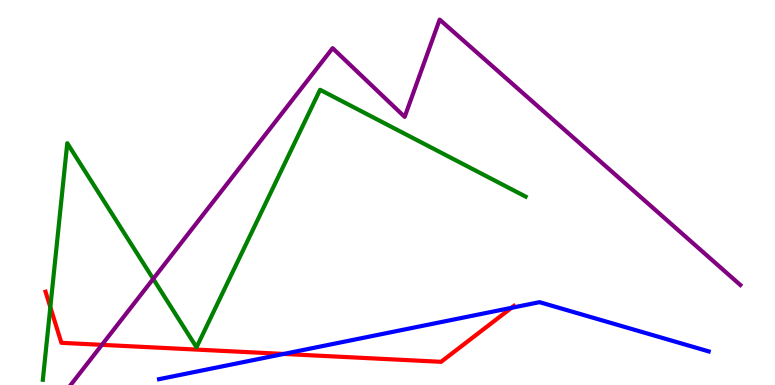[{'lines': ['blue', 'red'], 'intersections': [{'x': 3.66, 'y': 0.807}, {'x': 6.6, 'y': 2.0}]}, {'lines': ['green', 'red'], 'intersections': [{'x': 0.649, 'y': 2.02}]}, {'lines': ['purple', 'red'], 'intersections': [{'x': 1.31, 'y': 1.04}]}, {'lines': ['blue', 'green'], 'intersections': []}, {'lines': ['blue', 'purple'], 'intersections': []}, {'lines': ['green', 'purple'], 'intersections': [{'x': 1.98, 'y': 2.76}]}]